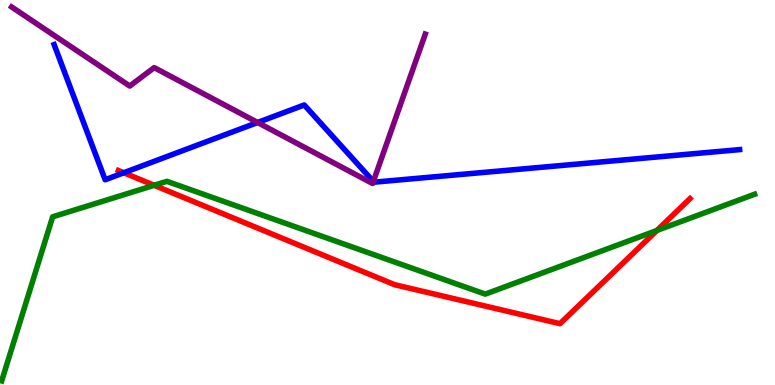[{'lines': ['blue', 'red'], 'intersections': [{'x': 1.6, 'y': 5.51}]}, {'lines': ['green', 'red'], 'intersections': [{'x': 1.99, 'y': 5.19}, {'x': 8.48, 'y': 4.01}]}, {'lines': ['purple', 'red'], 'intersections': []}, {'lines': ['blue', 'green'], 'intersections': []}, {'lines': ['blue', 'purple'], 'intersections': [{'x': 3.32, 'y': 6.82}, {'x': 4.82, 'y': 5.29}]}, {'lines': ['green', 'purple'], 'intersections': []}]